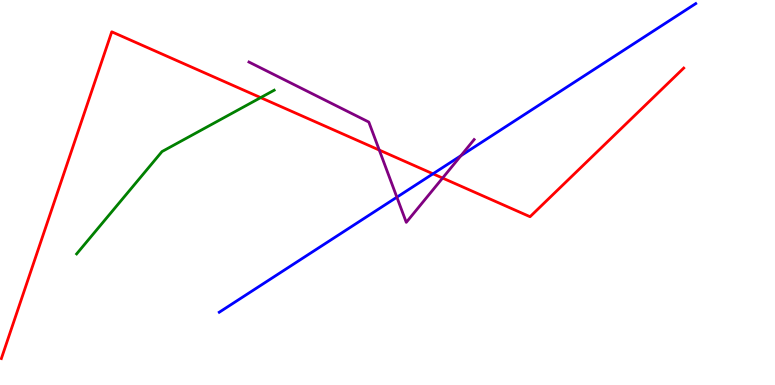[{'lines': ['blue', 'red'], 'intersections': [{'x': 5.59, 'y': 5.49}]}, {'lines': ['green', 'red'], 'intersections': [{'x': 3.36, 'y': 7.46}]}, {'lines': ['purple', 'red'], 'intersections': [{'x': 4.89, 'y': 6.1}, {'x': 5.71, 'y': 5.38}]}, {'lines': ['blue', 'green'], 'intersections': []}, {'lines': ['blue', 'purple'], 'intersections': [{'x': 5.12, 'y': 4.88}, {'x': 5.95, 'y': 5.96}]}, {'lines': ['green', 'purple'], 'intersections': []}]